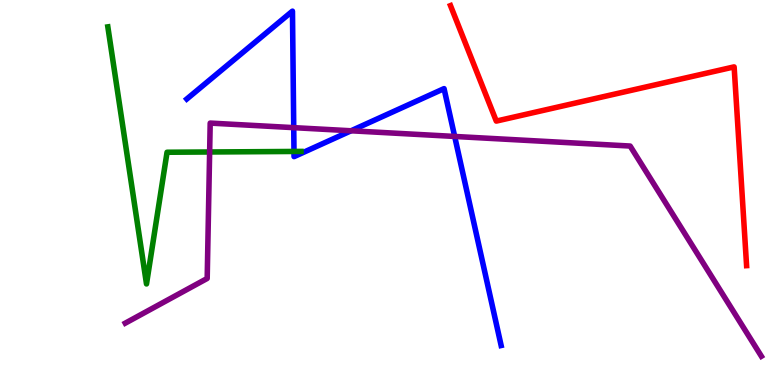[{'lines': ['blue', 'red'], 'intersections': []}, {'lines': ['green', 'red'], 'intersections': []}, {'lines': ['purple', 'red'], 'intersections': []}, {'lines': ['blue', 'green'], 'intersections': [{'x': 3.79, 'y': 6.07}]}, {'lines': ['blue', 'purple'], 'intersections': [{'x': 3.79, 'y': 6.68}, {'x': 4.53, 'y': 6.6}, {'x': 5.87, 'y': 6.46}]}, {'lines': ['green', 'purple'], 'intersections': [{'x': 2.71, 'y': 6.05}]}]